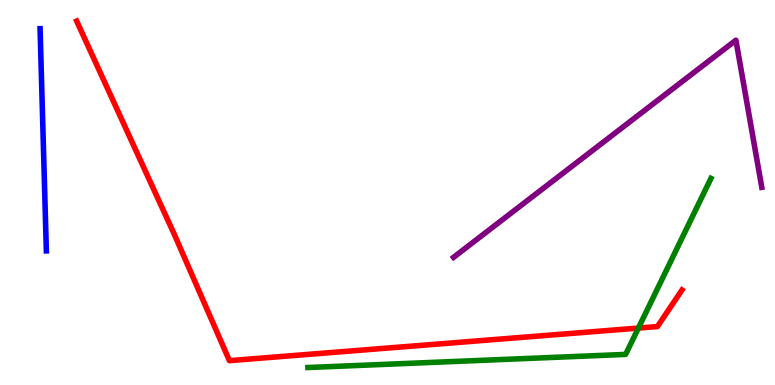[{'lines': ['blue', 'red'], 'intersections': []}, {'lines': ['green', 'red'], 'intersections': [{'x': 8.24, 'y': 1.48}]}, {'lines': ['purple', 'red'], 'intersections': []}, {'lines': ['blue', 'green'], 'intersections': []}, {'lines': ['blue', 'purple'], 'intersections': []}, {'lines': ['green', 'purple'], 'intersections': []}]